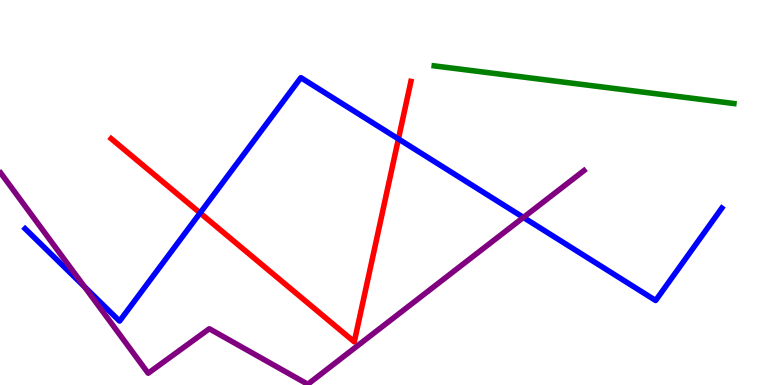[{'lines': ['blue', 'red'], 'intersections': [{'x': 2.58, 'y': 4.47}, {'x': 5.14, 'y': 6.39}]}, {'lines': ['green', 'red'], 'intersections': []}, {'lines': ['purple', 'red'], 'intersections': []}, {'lines': ['blue', 'green'], 'intersections': []}, {'lines': ['blue', 'purple'], 'intersections': [{'x': 1.09, 'y': 2.55}, {'x': 6.75, 'y': 4.35}]}, {'lines': ['green', 'purple'], 'intersections': []}]